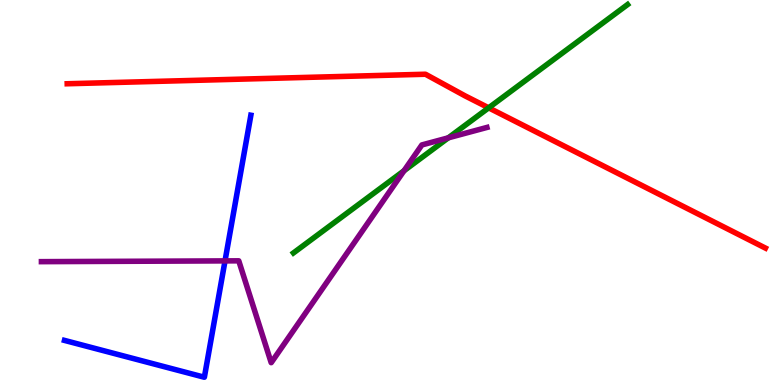[{'lines': ['blue', 'red'], 'intersections': []}, {'lines': ['green', 'red'], 'intersections': [{'x': 6.31, 'y': 7.2}]}, {'lines': ['purple', 'red'], 'intersections': []}, {'lines': ['blue', 'green'], 'intersections': []}, {'lines': ['blue', 'purple'], 'intersections': [{'x': 2.9, 'y': 3.22}]}, {'lines': ['green', 'purple'], 'intersections': [{'x': 5.21, 'y': 5.57}, {'x': 5.78, 'y': 6.42}]}]